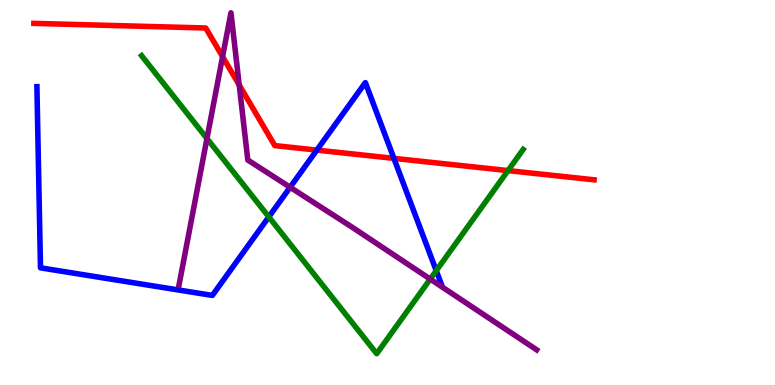[{'lines': ['blue', 'red'], 'intersections': [{'x': 4.09, 'y': 6.1}, {'x': 5.08, 'y': 5.89}]}, {'lines': ['green', 'red'], 'intersections': [{'x': 6.56, 'y': 5.57}]}, {'lines': ['purple', 'red'], 'intersections': [{'x': 2.87, 'y': 8.53}, {'x': 3.09, 'y': 7.79}]}, {'lines': ['blue', 'green'], 'intersections': [{'x': 3.47, 'y': 4.37}, {'x': 5.63, 'y': 2.97}]}, {'lines': ['blue', 'purple'], 'intersections': [{'x': 3.74, 'y': 5.14}]}, {'lines': ['green', 'purple'], 'intersections': [{'x': 2.67, 'y': 6.4}, {'x': 5.55, 'y': 2.75}]}]